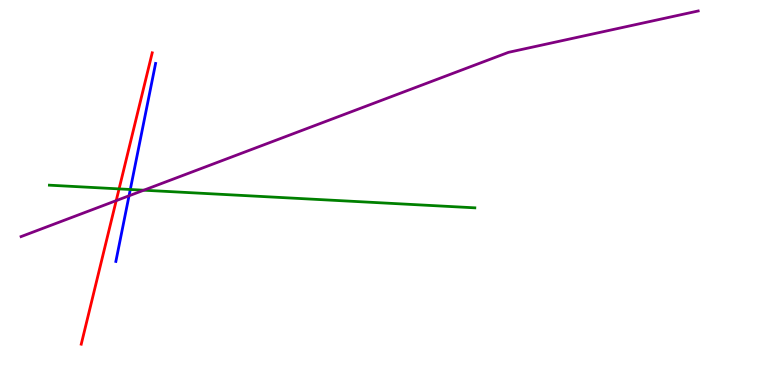[{'lines': ['blue', 'red'], 'intersections': []}, {'lines': ['green', 'red'], 'intersections': [{'x': 1.54, 'y': 5.09}]}, {'lines': ['purple', 'red'], 'intersections': [{'x': 1.5, 'y': 4.79}]}, {'lines': ['blue', 'green'], 'intersections': [{'x': 1.68, 'y': 5.08}]}, {'lines': ['blue', 'purple'], 'intersections': [{'x': 1.67, 'y': 4.91}]}, {'lines': ['green', 'purple'], 'intersections': [{'x': 1.86, 'y': 5.06}]}]